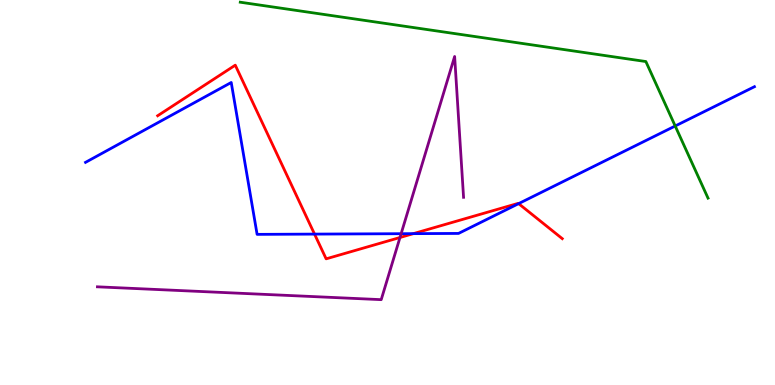[{'lines': ['blue', 'red'], 'intersections': [{'x': 4.06, 'y': 3.92}, {'x': 5.33, 'y': 3.93}, {'x': 6.69, 'y': 4.71}]}, {'lines': ['green', 'red'], 'intersections': []}, {'lines': ['purple', 'red'], 'intersections': [{'x': 5.16, 'y': 3.83}]}, {'lines': ['blue', 'green'], 'intersections': [{'x': 8.71, 'y': 6.73}]}, {'lines': ['blue', 'purple'], 'intersections': [{'x': 5.18, 'y': 3.93}]}, {'lines': ['green', 'purple'], 'intersections': []}]